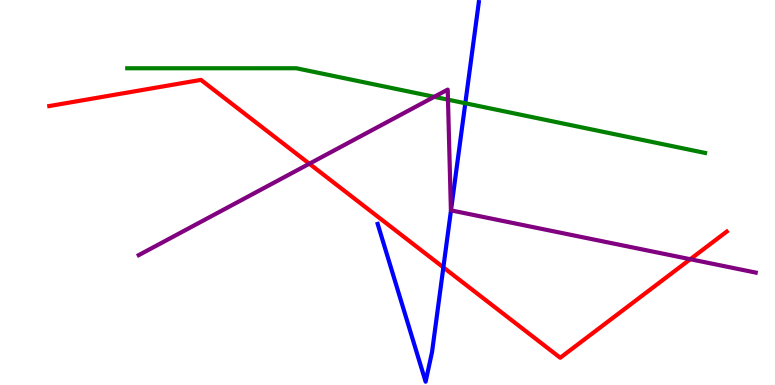[{'lines': ['blue', 'red'], 'intersections': [{'x': 5.72, 'y': 3.06}]}, {'lines': ['green', 'red'], 'intersections': []}, {'lines': ['purple', 'red'], 'intersections': [{'x': 3.99, 'y': 5.75}, {'x': 8.91, 'y': 3.27}]}, {'lines': ['blue', 'green'], 'intersections': [{'x': 6.0, 'y': 7.32}]}, {'lines': ['blue', 'purple'], 'intersections': [{'x': 5.82, 'y': 4.54}]}, {'lines': ['green', 'purple'], 'intersections': [{'x': 5.6, 'y': 7.49}, {'x': 5.78, 'y': 7.41}]}]